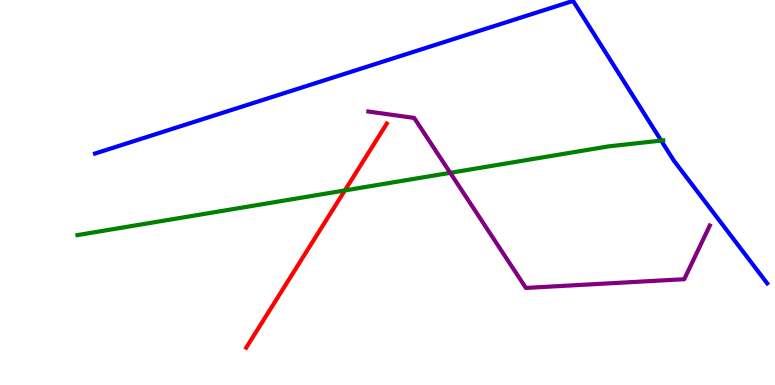[{'lines': ['blue', 'red'], 'intersections': []}, {'lines': ['green', 'red'], 'intersections': [{'x': 4.45, 'y': 5.05}]}, {'lines': ['purple', 'red'], 'intersections': []}, {'lines': ['blue', 'green'], 'intersections': [{'x': 8.53, 'y': 6.35}]}, {'lines': ['blue', 'purple'], 'intersections': []}, {'lines': ['green', 'purple'], 'intersections': [{'x': 5.81, 'y': 5.51}]}]